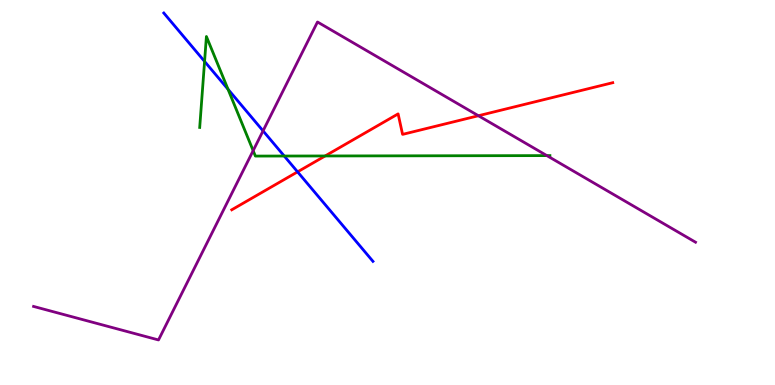[{'lines': ['blue', 'red'], 'intersections': [{'x': 3.84, 'y': 5.54}]}, {'lines': ['green', 'red'], 'intersections': [{'x': 4.2, 'y': 5.95}]}, {'lines': ['purple', 'red'], 'intersections': [{'x': 6.17, 'y': 6.99}]}, {'lines': ['blue', 'green'], 'intersections': [{'x': 2.64, 'y': 8.4}, {'x': 2.94, 'y': 7.68}, {'x': 3.67, 'y': 5.95}]}, {'lines': ['blue', 'purple'], 'intersections': [{'x': 3.39, 'y': 6.6}]}, {'lines': ['green', 'purple'], 'intersections': [{'x': 3.27, 'y': 6.09}, {'x': 7.06, 'y': 5.96}]}]